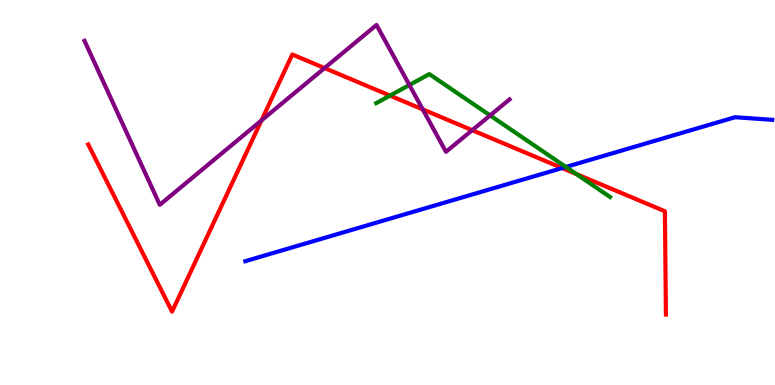[{'lines': ['blue', 'red'], 'intersections': [{'x': 7.25, 'y': 5.63}]}, {'lines': ['green', 'red'], 'intersections': [{'x': 5.03, 'y': 7.52}, {'x': 7.43, 'y': 5.48}]}, {'lines': ['purple', 'red'], 'intersections': [{'x': 3.37, 'y': 6.87}, {'x': 4.19, 'y': 8.23}, {'x': 5.45, 'y': 7.16}, {'x': 6.09, 'y': 6.62}]}, {'lines': ['blue', 'green'], 'intersections': [{'x': 7.3, 'y': 5.66}]}, {'lines': ['blue', 'purple'], 'intersections': []}, {'lines': ['green', 'purple'], 'intersections': [{'x': 5.28, 'y': 7.79}, {'x': 6.32, 'y': 7.0}]}]